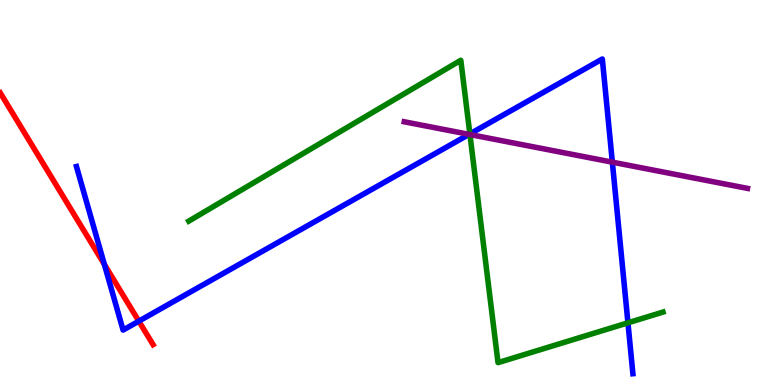[{'lines': ['blue', 'red'], 'intersections': [{'x': 1.35, 'y': 3.13}, {'x': 1.79, 'y': 1.66}]}, {'lines': ['green', 'red'], 'intersections': []}, {'lines': ['purple', 'red'], 'intersections': []}, {'lines': ['blue', 'green'], 'intersections': [{'x': 6.06, 'y': 6.52}, {'x': 8.1, 'y': 1.62}]}, {'lines': ['blue', 'purple'], 'intersections': [{'x': 6.05, 'y': 6.51}, {'x': 7.9, 'y': 5.79}]}, {'lines': ['green', 'purple'], 'intersections': [{'x': 6.06, 'y': 6.51}]}]